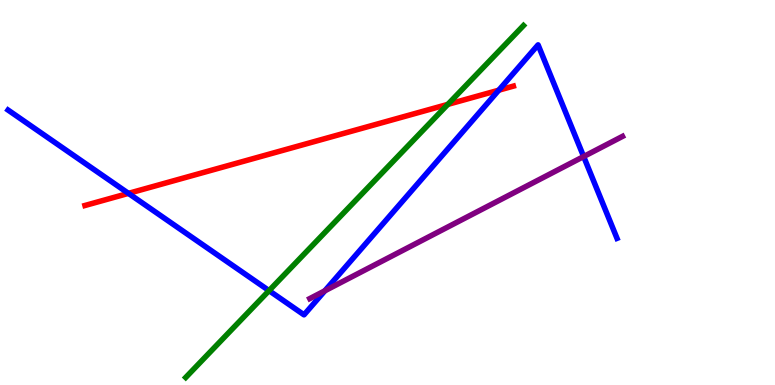[{'lines': ['blue', 'red'], 'intersections': [{'x': 1.66, 'y': 4.98}, {'x': 6.44, 'y': 7.66}]}, {'lines': ['green', 'red'], 'intersections': [{'x': 5.78, 'y': 7.29}]}, {'lines': ['purple', 'red'], 'intersections': []}, {'lines': ['blue', 'green'], 'intersections': [{'x': 3.47, 'y': 2.45}]}, {'lines': ['blue', 'purple'], 'intersections': [{'x': 4.19, 'y': 2.45}, {'x': 7.53, 'y': 5.93}]}, {'lines': ['green', 'purple'], 'intersections': []}]